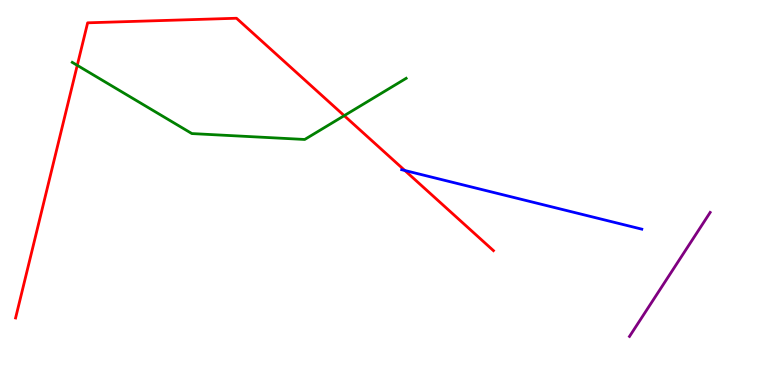[{'lines': ['blue', 'red'], 'intersections': [{'x': 5.22, 'y': 5.57}]}, {'lines': ['green', 'red'], 'intersections': [{'x': 0.997, 'y': 8.3}, {'x': 4.44, 'y': 7.0}]}, {'lines': ['purple', 'red'], 'intersections': []}, {'lines': ['blue', 'green'], 'intersections': []}, {'lines': ['blue', 'purple'], 'intersections': []}, {'lines': ['green', 'purple'], 'intersections': []}]